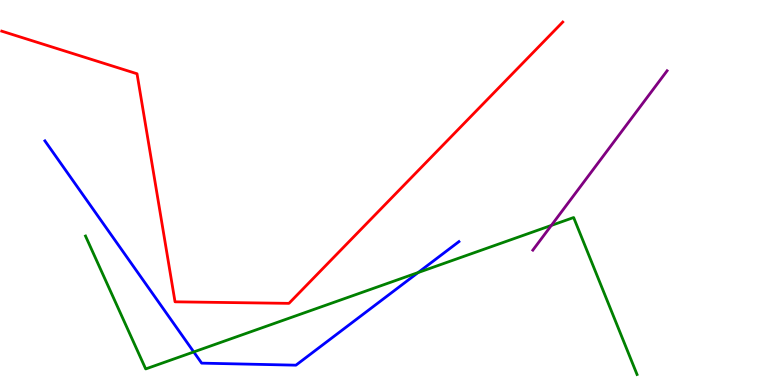[{'lines': ['blue', 'red'], 'intersections': []}, {'lines': ['green', 'red'], 'intersections': []}, {'lines': ['purple', 'red'], 'intersections': []}, {'lines': ['blue', 'green'], 'intersections': [{'x': 2.5, 'y': 0.859}, {'x': 5.4, 'y': 2.92}]}, {'lines': ['blue', 'purple'], 'intersections': []}, {'lines': ['green', 'purple'], 'intersections': [{'x': 7.11, 'y': 4.14}]}]